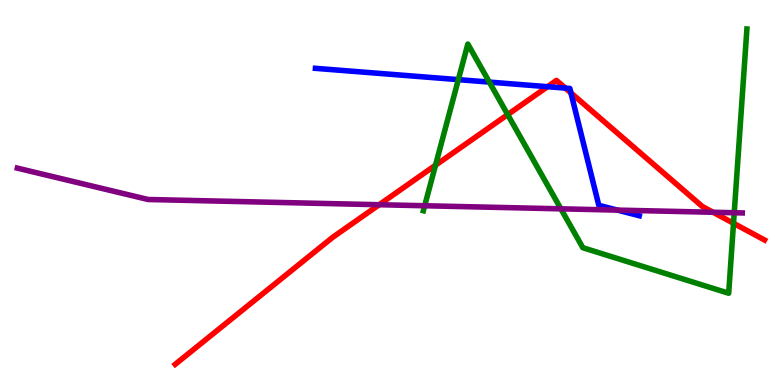[{'lines': ['blue', 'red'], 'intersections': [{'x': 7.06, 'y': 7.75}, {'x': 7.3, 'y': 7.71}, {'x': 7.37, 'y': 7.59}]}, {'lines': ['green', 'red'], 'intersections': [{'x': 5.62, 'y': 5.71}, {'x': 6.55, 'y': 7.02}, {'x': 9.46, 'y': 4.2}]}, {'lines': ['purple', 'red'], 'intersections': [{'x': 4.89, 'y': 4.68}, {'x': 9.2, 'y': 4.49}]}, {'lines': ['blue', 'green'], 'intersections': [{'x': 5.91, 'y': 7.93}, {'x': 6.31, 'y': 7.87}]}, {'lines': ['blue', 'purple'], 'intersections': [{'x': 7.97, 'y': 4.54}]}, {'lines': ['green', 'purple'], 'intersections': [{'x': 5.48, 'y': 4.66}, {'x': 7.24, 'y': 4.58}, {'x': 9.47, 'y': 4.47}]}]